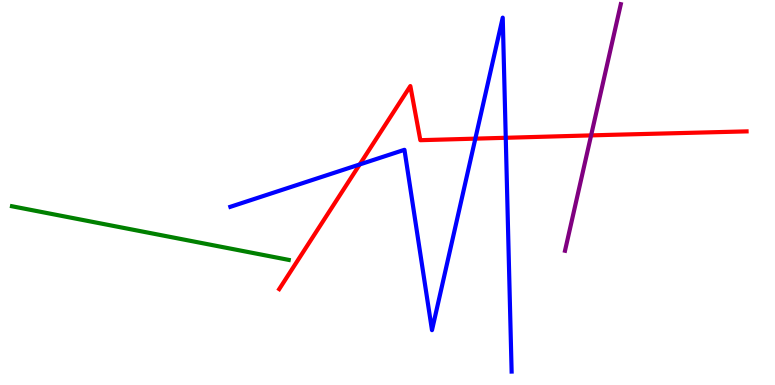[{'lines': ['blue', 'red'], 'intersections': [{'x': 4.64, 'y': 5.73}, {'x': 6.13, 'y': 6.4}, {'x': 6.53, 'y': 6.42}]}, {'lines': ['green', 'red'], 'intersections': []}, {'lines': ['purple', 'red'], 'intersections': [{'x': 7.63, 'y': 6.48}]}, {'lines': ['blue', 'green'], 'intersections': []}, {'lines': ['blue', 'purple'], 'intersections': []}, {'lines': ['green', 'purple'], 'intersections': []}]